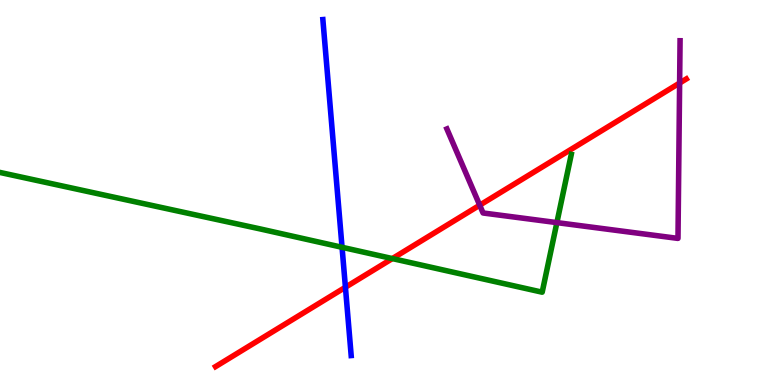[{'lines': ['blue', 'red'], 'intersections': [{'x': 4.46, 'y': 2.54}]}, {'lines': ['green', 'red'], 'intersections': [{'x': 5.06, 'y': 3.28}]}, {'lines': ['purple', 'red'], 'intersections': [{'x': 6.19, 'y': 4.67}, {'x': 8.77, 'y': 7.84}]}, {'lines': ['blue', 'green'], 'intersections': [{'x': 4.41, 'y': 3.58}]}, {'lines': ['blue', 'purple'], 'intersections': []}, {'lines': ['green', 'purple'], 'intersections': [{'x': 7.19, 'y': 4.22}]}]